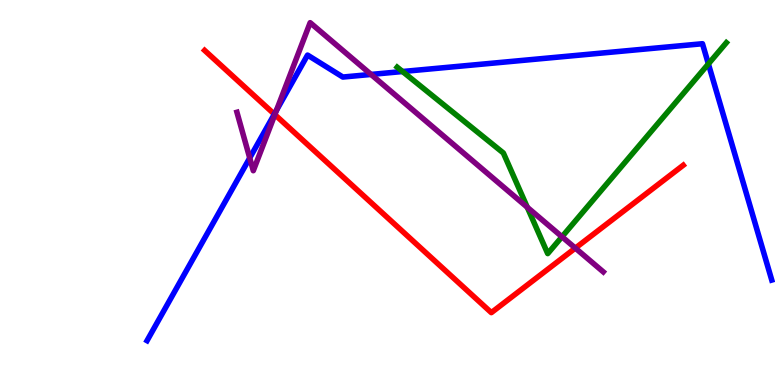[{'lines': ['blue', 'red'], 'intersections': [{'x': 3.54, 'y': 7.03}]}, {'lines': ['green', 'red'], 'intersections': []}, {'lines': ['purple', 'red'], 'intersections': [{'x': 3.55, 'y': 7.02}, {'x': 7.42, 'y': 3.56}]}, {'lines': ['blue', 'green'], 'intersections': [{'x': 5.19, 'y': 8.14}, {'x': 9.14, 'y': 8.34}]}, {'lines': ['blue', 'purple'], 'intersections': [{'x': 3.22, 'y': 5.9}, {'x': 3.57, 'y': 7.13}, {'x': 4.79, 'y': 8.07}]}, {'lines': ['green', 'purple'], 'intersections': [{'x': 6.8, 'y': 4.62}, {'x': 7.25, 'y': 3.85}]}]